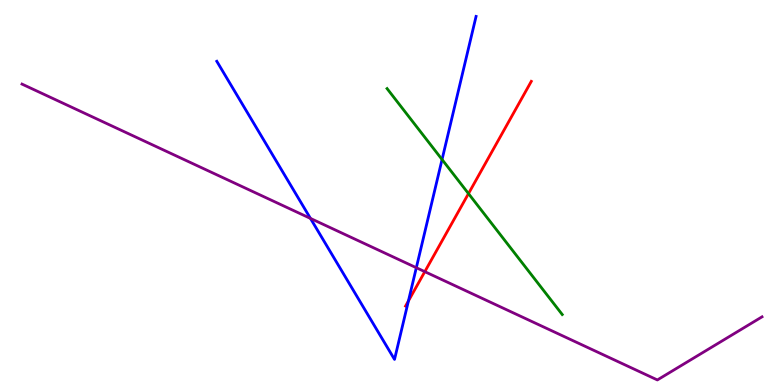[{'lines': ['blue', 'red'], 'intersections': [{'x': 5.27, 'y': 2.18}]}, {'lines': ['green', 'red'], 'intersections': [{'x': 6.05, 'y': 4.97}]}, {'lines': ['purple', 'red'], 'intersections': [{'x': 5.48, 'y': 2.94}]}, {'lines': ['blue', 'green'], 'intersections': [{'x': 5.7, 'y': 5.86}]}, {'lines': ['blue', 'purple'], 'intersections': [{'x': 4.01, 'y': 4.33}, {'x': 5.37, 'y': 3.05}]}, {'lines': ['green', 'purple'], 'intersections': []}]